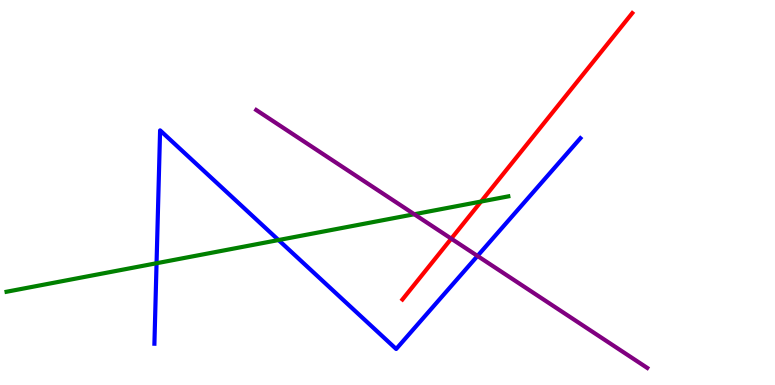[{'lines': ['blue', 'red'], 'intersections': []}, {'lines': ['green', 'red'], 'intersections': [{'x': 6.21, 'y': 4.76}]}, {'lines': ['purple', 'red'], 'intersections': [{'x': 5.82, 'y': 3.8}]}, {'lines': ['blue', 'green'], 'intersections': [{'x': 2.02, 'y': 3.16}, {'x': 3.59, 'y': 3.76}]}, {'lines': ['blue', 'purple'], 'intersections': [{'x': 6.16, 'y': 3.35}]}, {'lines': ['green', 'purple'], 'intersections': [{'x': 5.35, 'y': 4.44}]}]